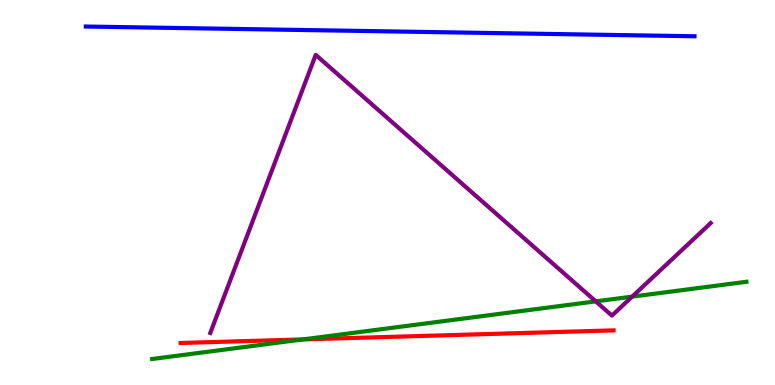[{'lines': ['blue', 'red'], 'intersections': []}, {'lines': ['green', 'red'], 'intersections': [{'x': 3.91, 'y': 1.18}]}, {'lines': ['purple', 'red'], 'intersections': []}, {'lines': ['blue', 'green'], 'intersections': []}, {'lines': ['blue', 'purple'], 'intersections': []}, {'lines': ['green', 'purple'], 'intersections': [{'x': 7.69, 'y': 2.17}, {'x': 8.16, 'y': 2.3}]}]